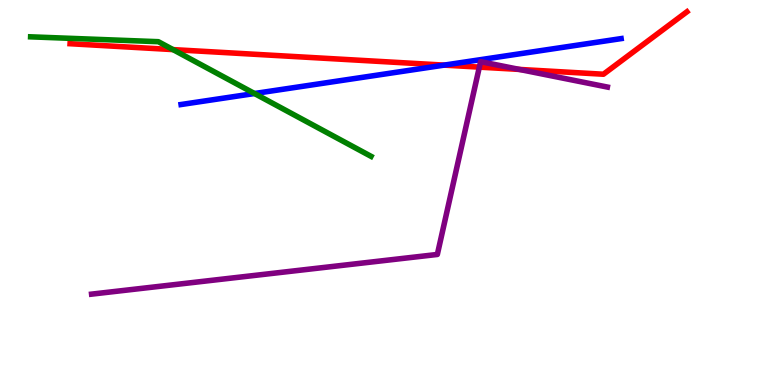[{'lines': ['blue', 'red'], 'intersections': [{'x': 5.73, 'y': 8.31}]}, {'lines': ['green', 'red'], 'intersections': [{'x': 2.23, 'y': 8.71}]}, {'lines': ['purple', 'red'], 'intersections': [{'x': 6.19, 'y': 8.26}, {'x': 6.7, 'y': 8.2}]}, {'lines': ['blue', 'green'], 'intersections': [{'x': 3.28, 'y': 7.57}]}, {'lines': ['blue', 'purple'], 'intersections': []}, {'lines': ['green', 'purple'], 'intersections': []}]